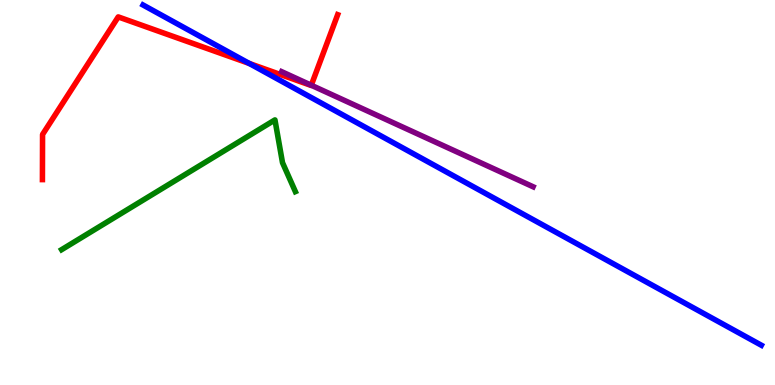[{'lines': ['blue', 'red'], 'intersections': [{'x': 3.22, 'y': 8.35}]}, {'lines': ['green', 'red'], 'intersections': []}, {'lines': ['purple', 'red'], 'intersections': [{'x': 4.02, 'y': 7.79}]}, {'lines': ['blue', 'green'], 'intersections': []}, {'lines': ['blue', 'purple'], 'intersections': []}, {'lines': ['green', 'purple'], 'intersections': []}]